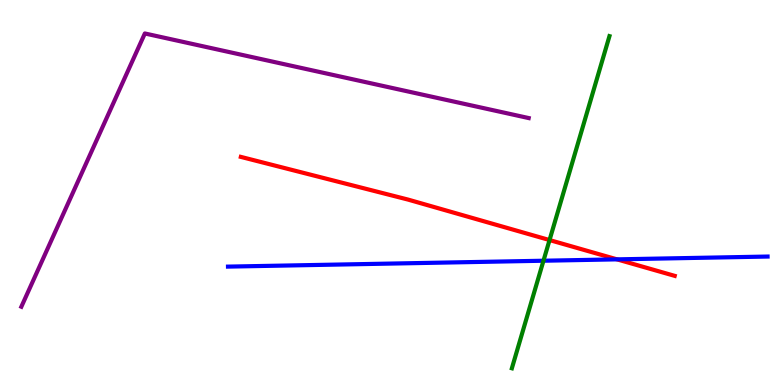[{'lines': ['blue', 'red'], 'intersections': [{'x': 7.96, 'y': 3.26}]}, {'lines': ['green', 'red'], 'intersections': [{'x': 7.09, 'y': 3.76}]}, {'lines': ['purple', 'red'], 'intersections': []}, {'lines': ['blue', 'green'], 'intersections': [{'x': 7.01, 'y': 3.23}]}, {'lines': ['blue', 'purple'], 'intersections': []}, {'lines': ['green', 'purple'], 'intersections': []}]